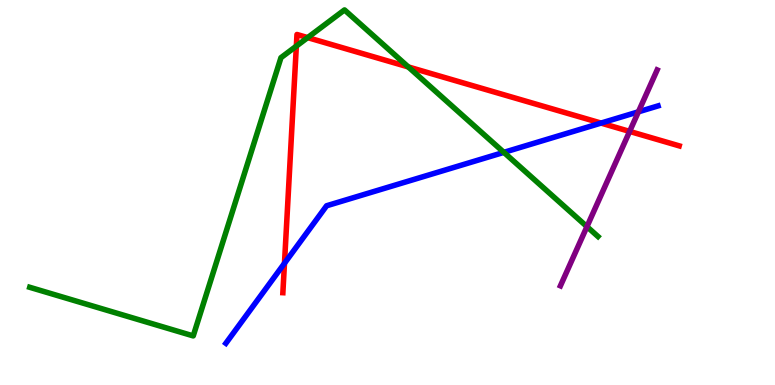[{'lines': ['blue', 'red'], 'intersections': [{'x': 3.67, 'y': 3.16}, {'x': 7.76, 'y': 6.8}]}, {'lines': ['green', 'red'], 'intersections': [{'x': 3.82, 'y': 8.8}, {'x': 3.97, 'y': 9.02}, {'x': 5.27, 'y': 8.26}]}, {'lines': ['purple', 'red'], 'intersections': [{'x': 8.12, 'y': 6.59}]}, {'lines': ['blue', 'green'], 'intersections': [{'x': 6.5, 'y': 6.04}]}, {'lines': ['blue', 'purple'], 'intersections': [{'x': 8.24, 'y': 7.1}]}, {'lines': ['green', 'purple'], 'intersections': [{'x': 7.57, 'y': 4.11}]}]